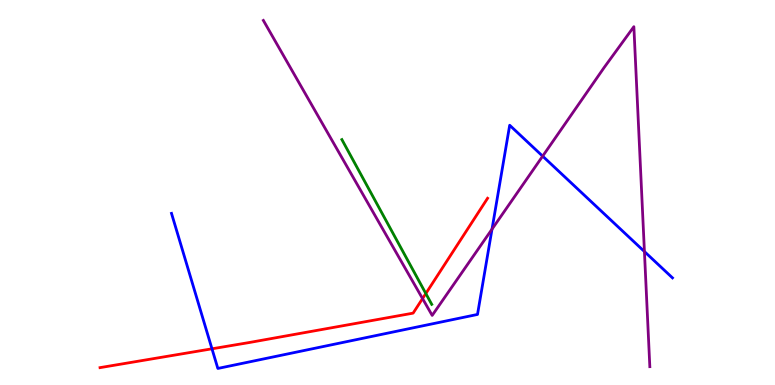[{'lines': ['blue', 'red'], 'intersections': [{'x': 2.74, 'y': 0.94}]}, {'lines': ['green', 'red'], 'intersections': [{'x': 5.49, 'y': 2.38}]}, {'lines': ['purple', 'red'], 'intersections': [{'x': 5.45, 'y': 2.24}]}, {'lines': ['blue', 'green'], 'intersections': []}, {'lines': ['blue', 'purple'], 'intersections': [{'x': 6.35, 'y': 4.05}, {'x': 7.0, 'y': 5.94}, {'x': 8.32, 'y': 3.47}]}, {'lines': ['green', 'purple'], 'intersections': []}]